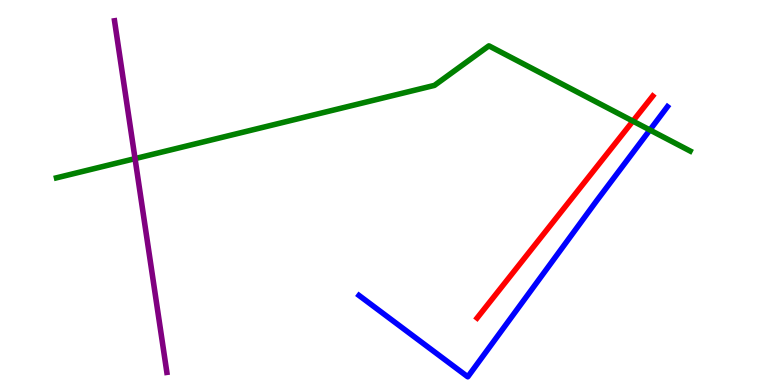[{'lines': ['blue', 'red'], 'intersections': []}, {'lines': ['green', 'red'], 'intersections': [{'x': 8.17, 'y': 6.85}]}, {'lines': ['purple', 'red'], 'intersections': []}, {'lines': ['blue', 'green'], 'intersections': [{'x': 8.39, 'y': 6.62}]}, {'lines': ['blue', 'purple'], 'intersections': []}, {'lines': ['green', 'purple'], 'intersections': [{'x': 1.74, 'y': 5.88}]}]